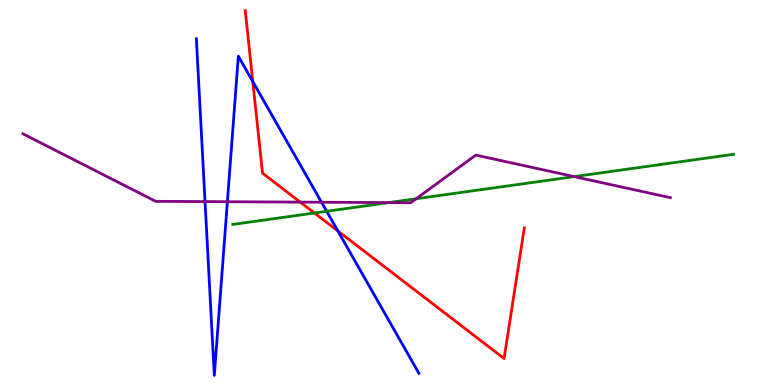[{'lines': ['blue', 'red'], 'intersections': [{'x': 3.26, 'y': 7.88}, {'x': 4.36, 'y': 4.0}]}, {'lines': ['green', 'red'], 'intersections': [{'x': 4.06, 'y': 4.47}]}, {'lines': ['purple', 'red'], 'intersections': [{'x': 3.87, 'y': 4.75}]}, {'lines': ['blue', 'green'], 'intersections': [{'x': 4.21, 'y': 4.51}]}, {'lines': ['blue', 'purple'], 'intersections': [{'x': 2.65, 'y': 4.76}, {'x': 2.93, 'y': 4.76}, {'x': 4.15, 'y': 4.75}]}, {'lines': ['green', 'purple'], 'intersections': [{'x': 5.01, 'y': 4.74}, {'x': 5.37, 'y': 4.84}, {'x': 7.41, 'y': 5.41}]}]